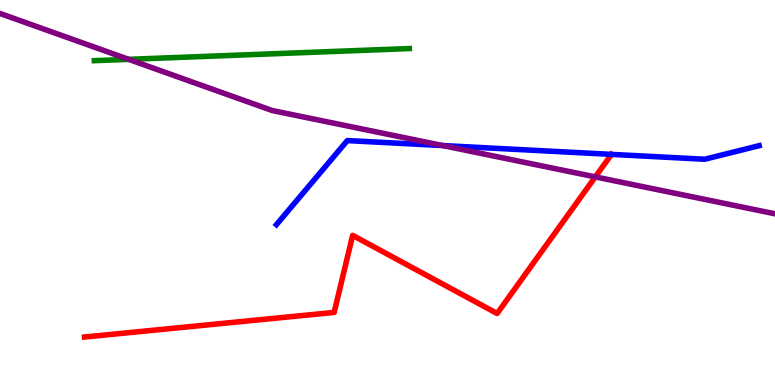[{'lines': ['blue', 'red'], 'intersections': [{'x': 7.89, 'y': 5.99}]}, {'lines': ['green', 'red'], 'intersections': []}, {'lines': ['purple', 'red'], 'intersections': [{'x': 7.68, 'y': 5.41}]}, {'lines': ['blue', 'green'], 'intersections': []}, {'lines': ['blue', 'purple'], 'intersections': [{'x': 5.71, 'y': 6.22}]}, {'lines': ['green', 'purple'], 'intersections': [{'x': 1.66, 'y': 8.46}]}]